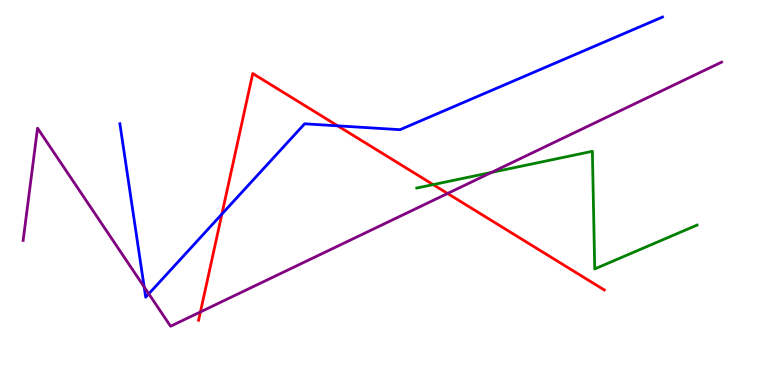[{'lines': ['blue', 'red'], 'intersections': [{'x': 2.86, 'y': 4.44}, {'x': 4.36, 'y': 6.73}]}, {'lines': ['green', 'red'], 'intersections': [{'x': 5.59, 'y': 5.2}]}, {'lines': ['purple', 'red'], 'intersections': [{'x': 2.59, 'y': 1.9}, {'x': 5.78, 'y': 4.97}]}, {'lines': ['blue', 'green'], 'intersections': []}, {'lines': ['blue', 'purple'], 'intersections': [{'x': 1.86, 'y': 2.55}, {'x': 1.92, 'y': 2.37}]}, {'lines': ['green', 'purple'], 'intersections': [{'x': 6.34, 'y': 5.52}]}]